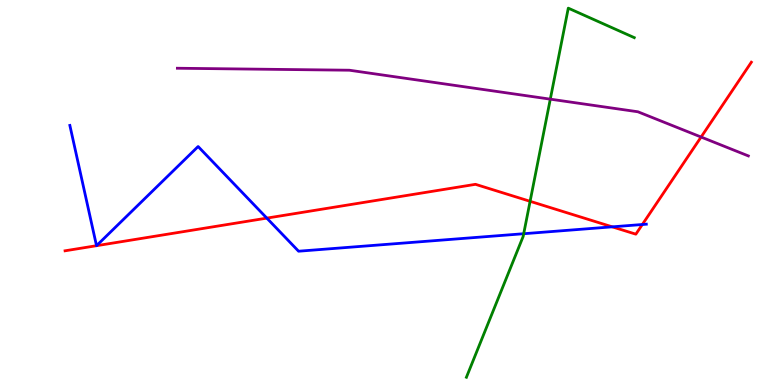[{'lines': ['blue', 'red'], 'intersections': [{'x': 1.25, 'y': 3.62}, {'x': 1.25, 'y': 3.62}, {'x': 3.44, 'y': 4.33}, {'x': 7.9, 'y': 4.11}, {'x': 8.29, 'y': 4.17}]}, {'lines': ['green', 'red'], 'intersections': [{'x': 6.84, 'y': 4.77}]}, {'lines': ['purple', 'red'], 'intersections': [{'x': 9.05, 'y': 6.44}]}, {'lines': ['blue', 'green'], 'intersections': [{'x': 6.76, 'y': 3.93}]}, {'lines': ['blue', 'purple'], 'intersections': []}, {'lines': ['green', 'purple'], 'intersections': [{'x': 7.1, 'y': 7.42}]}]